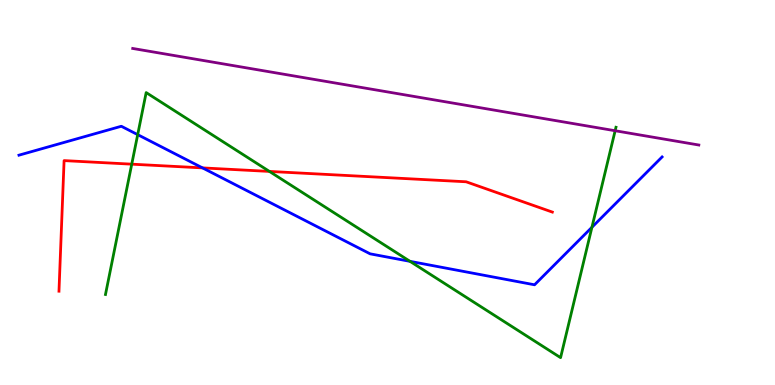[{'lines': ['blue', 'red'], 'intersections': [{'x': 2.61, 'y': 5.64}]}, {'lines': ['green', 'red'], 'intersections': [{'x': 1.7, 'y': 5.74}, {'x': 3.48, 'y': 5.55}]}, {'lines': ['purple', 'red'], 'intersections': []}, {'lines': ['blue', 'green'], 'intersections': [{'x': 1.78, 'y': 6.5}, {'x': 5.29, 'y': 3.21}, {'x': 7.64, 'y': 4.1}]}, {'lines': ['blue', 'purple'], 'intersections': []}, {'lines': ['green', 'purple'], 'intersections': [{'x': 7.94, 'y': 6.6}]}]